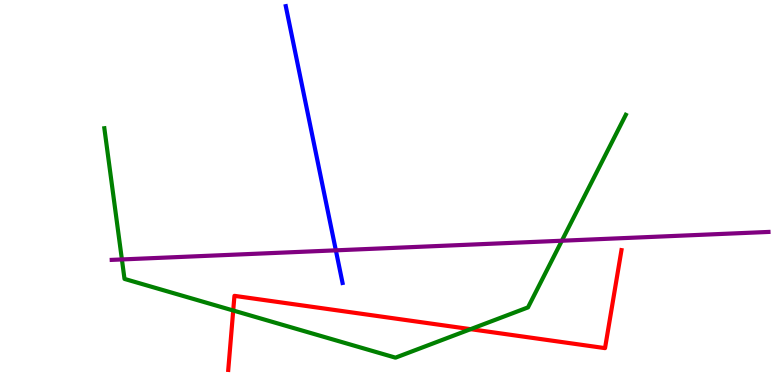[{'lines': ['blue', 'red'], 'intersections': []}, {'lines': ['green', 'red'], 'intersections': [{'x': 3.01, 'y': 1.93}, {'x': 6.07, 'y': 1.45}]}, {'lines': ['purple', 'red'], 'intersections': []}, {'lines': ['blue', 'green'], 'intersections': []}, {'lines': ['blue', 'purple'], 'intersections': [{'x': 4.33, 'y': 3.5}]}, {'lines': ['green', 'purple'], 'intersections': [{'x': 1.57, 'y': 3.26}, {'x': 7.25, 'y': 3.75}]}]